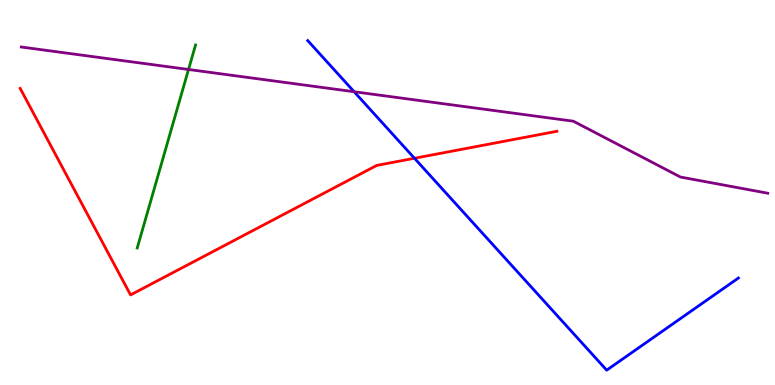[{'lines': ['blue', 'red'], 'intersections': [{'x': 5.35, 'y': 5.89}]}, {'lines': ['green', 'red'], 'intersections': []}, {'lines': ['purple', 'red'], 'intersections': []}, {'lines': ['blue', 'green'], 'intersections': []}, {'lines': ['blue', 'purple'], 'intersections': [{'x': 4.57, 'y': 7.62}]}, {'lines': ['green', 'purple'], 'intersections': [{'x': 2.43, 'y': 8.2}]}]